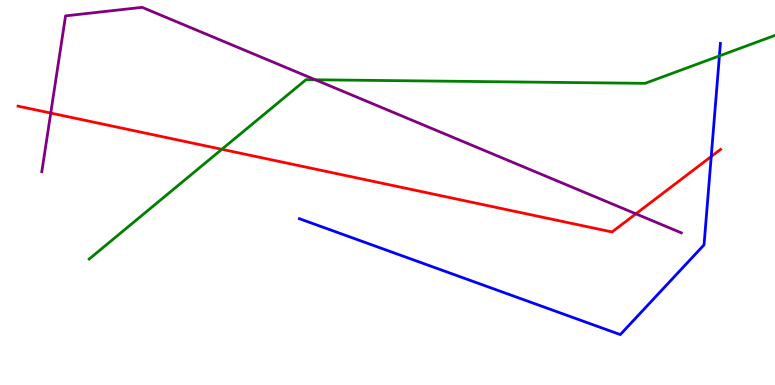[{'lines': ['blue', 'red'], 'intersections': [{'x': 9.18, 'y': 5.93}]}, {'lines': ['green', 'red'], 'intersections': [{'x': 2.86, 'y': 6.12}]}, {'lines': ['purple', 'red'], 'intersections': [{'x': 0.655, 'y': 7.06}, {'x': 8.2, 'y': 4.45}]}, {'lines': ['blue', 'green'], 'intersections': [{'x': 9.28, 'y': 8.55}]}, {'lines': ['blue', 'purple'], 'intersections': []}, {'lines': ['green', 'purple'], 'intersections': [{'x': 4.07, 'y': 7.93}]}]